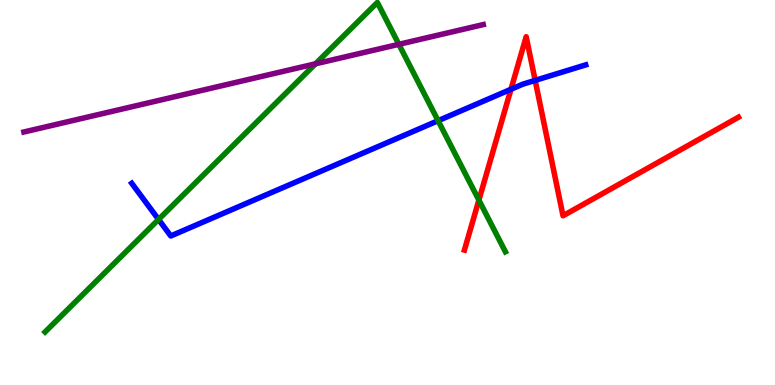[{'lines': ['blue', 'red'], 'intersections': [{'x': 6.59, 'y': 7.68}, {'x': 6.91, 'y': 7.91}]}, {'lines': ['green', 'red'], 'intersections': [{'x': 6.18, 'y': 4.8}]}, {'lines': ['purple', 'red'], 'intersections': []}, {'lines': ['blue', 'green'], 'intersections': [{'x': 2.05, 'y': 4.3}, {'x': 5.65, 'y': 6.86}]}, {'lines': ['blue', 'purple'], 'intersections': []}, {'lines': ['green', 'purple'], 'intersections': [{'x': 4.07, 'y': 8.34}, {'x': 5.15, 'y': 8.85}]}]